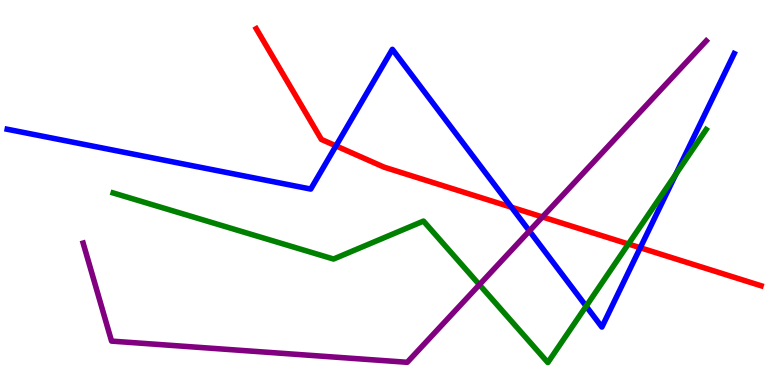[{'lines': ['blue', 'red'], 'intersections': [{'x': 4.34, 'y': 6.21}, {'x': 6.6, 'y': 4.62}, {'x': 8.26, 'y': 3.57}]}, {'lines': ['green', 'red'], 'intersections': [{'x': 8.11, 'y': 3.66}]}, {'lines': ['purple', 'red'], 'intersections': [{'x': 7.0, 'y': 4.36}]}, {'lines': ['blue', 'green'], 'intersections': [{'x': 7.56, 'y': 2.05}, {'x': 8.72, 'y': 5.48}]}, {'lines': ['blue', 'purple'], 'intersections': [{'x': 6.83, 'y': 4.0}]}, {'lines': ['green', 'purple'], 'intersections': [{'x': 6.19, 'y': 2.61}]}]